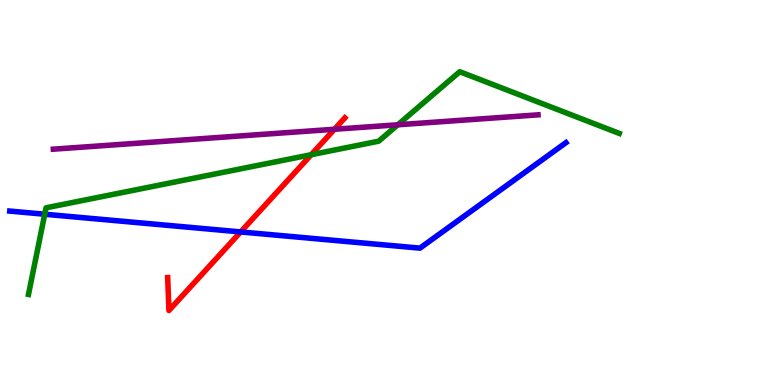[{'lines': ['blue', 'red'], 'intersections': [{'x': 3.11, 'y': 3.98}]}, {'lines': ['green', 'red'], 'intersections': [{'x': 4.02, 'y': 5.98}]}, {'lines': ['purple', 'red'], 'intersections': [{'x': 4.32, 'y': 6.64}]}, {'lines': ['blue', 'green'], 'intersections': [{'x': 0.577, 'y': 4.44}]}, {'lines': ['blue', 'purple'], 'intersections': []}, {'lines': ['green', 'purple'], 'intersections': [{'x': 5.13, 'y': 6.76}]}]